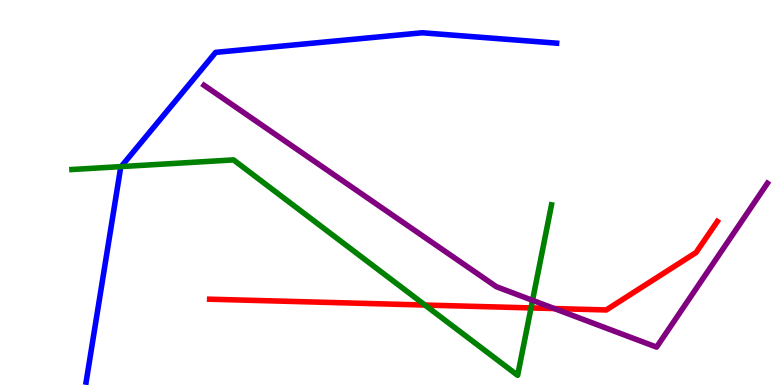[{'lines': ['blue', 'red'], 'intersections': []}, {'lines': ['green', 'red'], 'intersections': [{'x': 5.48, 'y': 2.08}, {'x': 6.85, 'y': 2.0}]}, {'lines': ['purple', 'red'], 'intersections': [{'x': 7.15, 'y': 1.99}]}, {'lines': ['blue', 'green'], 'intersections': [{'x': 1.56, 'y': 5.67}]}, {'lines': ['blue', 'purple'], 'intersections': []}, {'lines': ['green', 'purple'], 'intersections': [{'x': 6.87, 'y': 2.2}]}]